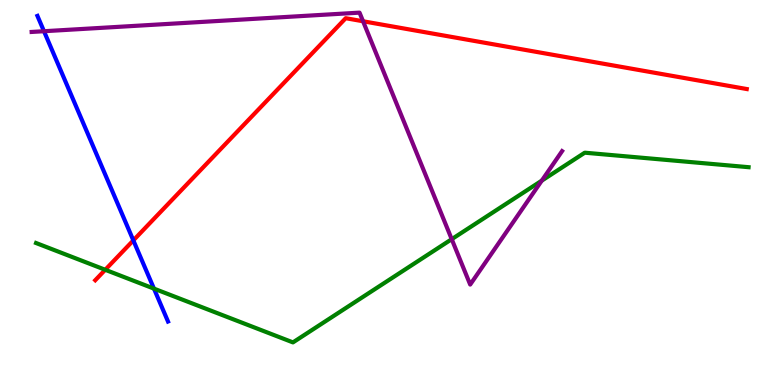[{'lines': ['blue', 'red'], 'intersections': [{'x': 1.72, 'y': 3.76}]}, {'lines': ['green', 'red'], 'intersections': [{'x': 1.36, 'y': 2.99}]}, {'lines': ['purple', 'red'], 'intersections': [{'x': 4.68, 'y': 9.45}]}, {'lines': ['blue', 'green'], 'intersections': [{'x': 1.99, 'y': 2.5}]}, {'lines': ['blue', 'purple'], 'intersections': [{'x': 0.567, 'y': 9.19}]}, {'lines': ['green', 'purple'], 'intersections': [{'x': 5.83, 'y': 3.79}, {'x': 6.99, 'y': 5.31}]}]